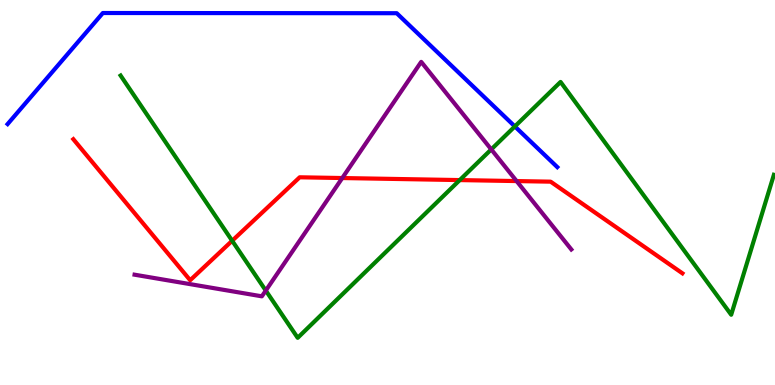[{'lines': ['blue', 'red'], 'intersections': []}, {'lines': ['green', 'red'], 'intersections': [{'x': 3.0, 'y': 3.75}, {'x': 5.93, 'y': 5.32}]}, {'lines': ['purple', 'red'], 'intersections': [{'x': 4.42, 'y': 5.38}, {'x': 6.67, 'y': 5.3}]}, {'lines': ['blue', 'green'], 'intersections': [{'x': 6.64, 'y': 6.72}]}, {'lines': ['blue', 'purple'], 'intersections': []}, {'lines': ['green', 'purple'], 'intersections': [{'x': 3.43, 'y': 2.45}, {'x': 6.34, 'y': 6.12}]}]